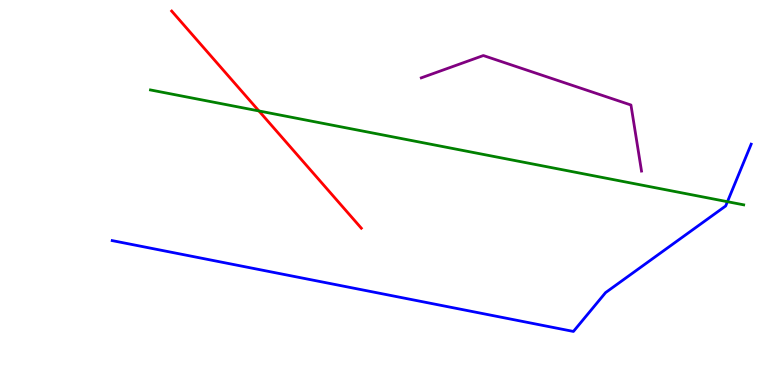[{'lines': ['blue', 'red'], 'intersections': []}, {'lines': ['green', 'red'], 'intersections': [{'x': 3.34, 'y': 7.12}]}, {'lines': ['purple', 'red'], 'intersections': []}, {'lines': ['blue', 'green'], 'intersections': [{'x': 9.39, 'y': 4.76}]}, {'lines': ['blue', 'purple'], 'intersections': []}, {'lines': ['green', 'purple'], 'intersections': []}]